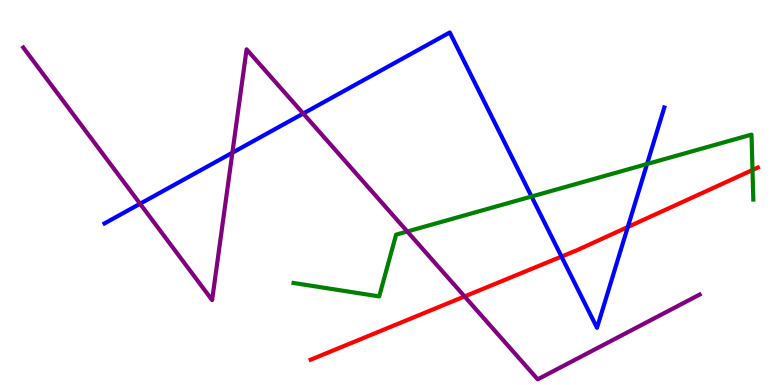[{'lines': ['blue', 'red'], 'intersections': [{'x': 7.25, 'y': 3.34}, {'x': 8.1, 'y': 4.1}]}, {'lines': ['green', 'red'], 'intersections': [{'x': 9.71, 'y': 5.58}]}, {'lines': ['purple', 'red'], 'intersections': [{'x': 5.99, 'y': 2.3}]}, {'lines': ['blue', 'green'], 'intersections': [{'x': 6.86, 'y': 4.9}, {'x': 8.35, 'y': 5.74}]}, {'lines': ['blue', 'purple'], 'intersections': [{'x': 1.81, 'y': 4.71}, {'x': 3.0, 'y': 6.03}, {'x': 3.91, 'y': 7.05}]}, {'lines': ['green', 'purple'], 'intersections': [{'x': 5.26, 'y': 3.99}]}]